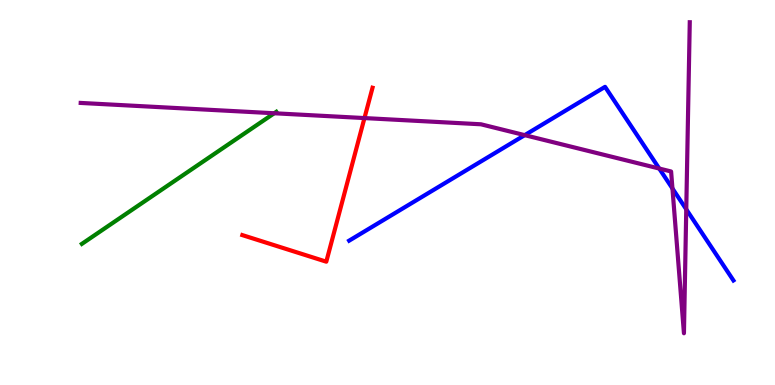[{'lines': ['blue', 'red'], 'intersections': []}, {'lines': ['green', 'red'], 'intersections': []}, {'lines': ['purple', 'red'], 'intersections': [{'x': 4.7, 'y': 6.93}]}, {'lines': ['blue', 'green'], 'intersections': []}, {'lines': ['blue', 'purple'], 'intersections': [{'x': 6.77, 'y': 6.49}, {'x': 8.51, 'y': 5.62}, {'x': 8.68, 'y': 5.1}, {'x': 8.85, 'y': 4.56}]}, {'lines': ['green', 'purple'], 'intersections': [{'x': 3.54, 'y': 7.06}]}]